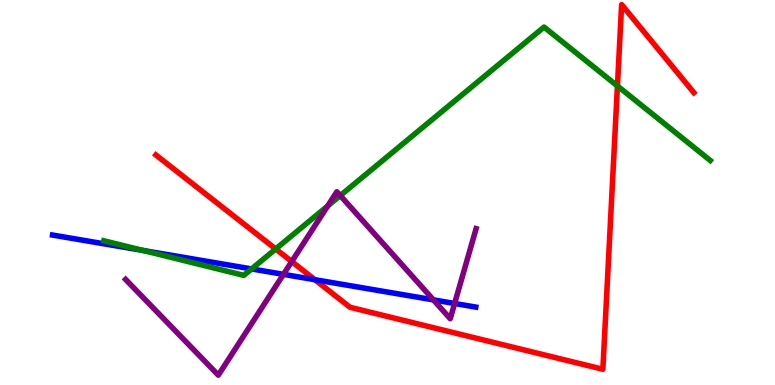[{'lines': ['blue', 'red'], 'intersections': [{'x': 4.06, 'y': 2.74}]}, {'lines': ['green', 'red'], 'intersections': [{'x': 3.56, 'y': 3.53}, {'x': 7.97, 'y': 7.77}]}, {'lines': ['purple', 'red'], 'intersections': [{'x': 3.76, 'y': 3.21}]}, {'lines': ['blue', 'green'], 'intersections': [{'x': 1.84, 'y': 3.49}, {'x': 3.25, 'y': 3.01}]}, {'lines': ['blue', 'purple'], 'intersections': [{'x': 3.66, 'y': 2.87}, {'x': 5.59, 'y': 2.21}, {'x': 5.87, 'y': 2.12}]}, {'lines': ['green', 'purple'], 'intersections': [{'x': 4.23, 'y': 4.65}, {'x': 4.39, 'y': 4.92}]}]